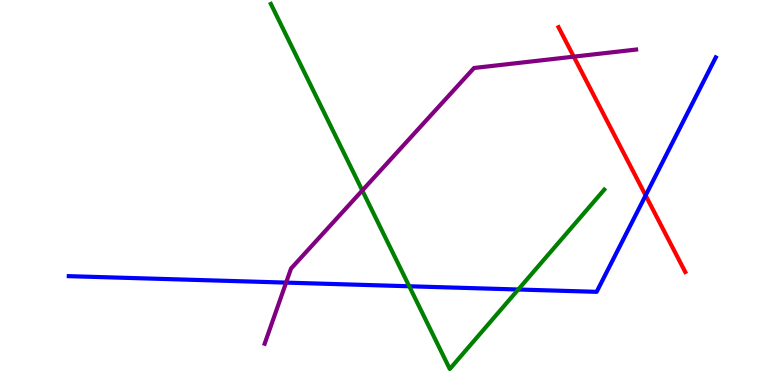[{'lines': ['blue', 'red'], 'intersections': [{'x': 8.33, 'y': 4.92}]}, {'lines': ['green', 'red'], 'intersections': []}, {'lines': ['purple', 'red'], 'intersections': [{'x': 7.4, 'y': 8.53}]}, {'lines': ['blue', 'green'], 'intersections': [{'x': 5.28, 'y': 2.56}, {'x': 6.69, 'y': 2.48}]}, {'lines': ['blue', 'purple'], 'intersections': [{'x': 3.69, 'y': 2.66}]}, {'lines': ['green', 'purple'], 'intersections': [{'x': 4.67, 'y': 5.05}]}]